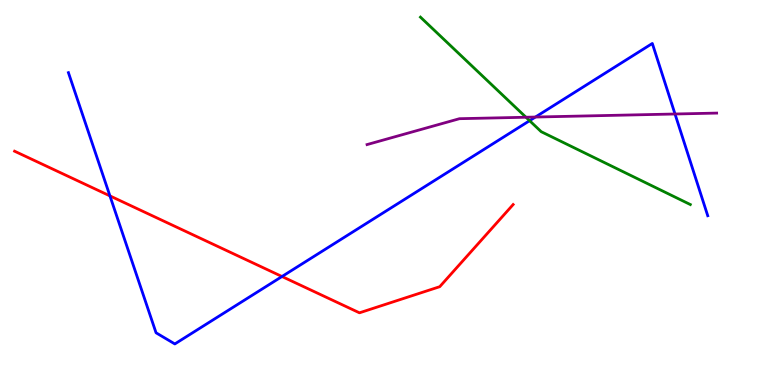[{'lines': ['blue', 'red'], 'intersections': [{'x': 1.42, 'y': 4.91}, {'x': 3.64, 'y': 2.82}]}, {'lines': ['green', 'red'], 'intersections': []}, {'lines': ['purple', 'red'], 'intersections': []}, {'lines': ['blue', 'green'], 'intersections': [{'x': 6.83, 'y': 6.87}]}, {'lines': ['blue', 'purple'], 'intersections': [{'x': 6.91, 'y': 6.96}, {'x': 8.71, 'y': 7.04}]}, {'lines': ['green', 'purple'], 'intersections': [{'x': 6.79, 'y': 6.95}]}]